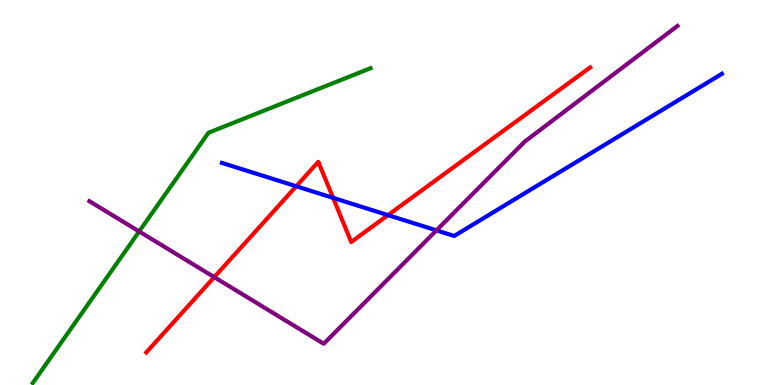[{'lines': ['blue', 'red'], 'intersections': [{'x': 3.82, 'y': 5.16}, {'x': 4.3, 'y': 4.86}, {'x': 5.01, 'y': 4.41}]}, {'lines': ['green', 'red'], 'intersections': []}, {'lines': ['purple', 'red'], 'intersections': [{'x': 2.76, 'y': 2.8}]}, {'lines': ['blue', 'green'], 'intersections': []}, {'lines': ['blue', 'purple'], 'intersections': [{'x': 5.63, 'y': 4.02}]}, {'lines': ['green', 'purple'], 'intersections': [{'x': 1.8, 'y': 3.99}]}]